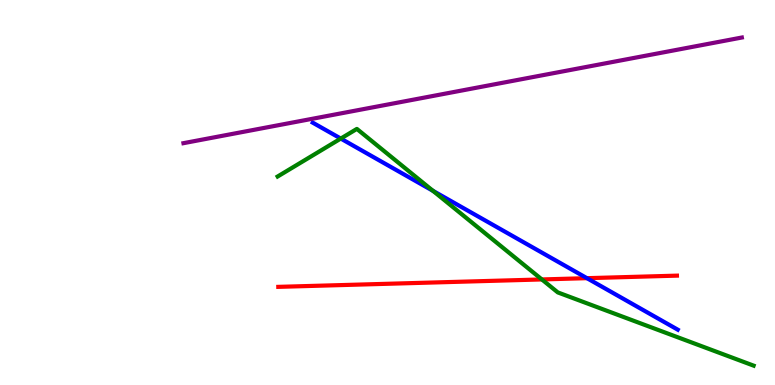[{'lines': ['blue', 'red'], 'intersections': [{'x': 7.57, 'y': 2.77}]}, {'lines': ['green', 'red'], 'intersections': [{'x': 6.99, 'y': 2.74}]}, {'lines': ['purple', 'red'], 'intersections': []}, {'lines': ['blue', 'green'], 'intersections': [{'x': 4.4, 'y': 6.4}, {'x': 5.59, 'y': 5.04}]}, {'lines': ['blue', 'purple'], 'intersections': []}, {'lines': ['green', 'purple'], 'intersections': []}]